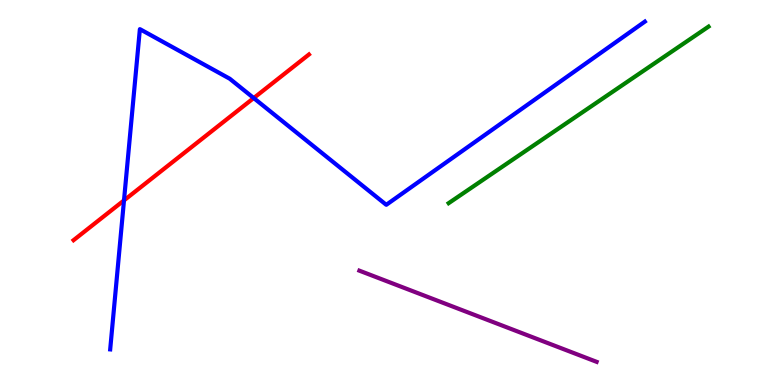[{'lines': ['blue', 'red'], 'intersections': [{'x': 1.6, 'y': 4.8}, {'x': 3.27, 'y': 7.45}]}, {'lines': ['green', 'red'], 'intersections': []}, {'lines': ['purple', 'red'], 'intersections': []}, {'lines': ['blue', 'green'], 'intersections': []}, {'lines': ['blue', 'purple'], 'intersections': []}, {'lines': ['green', 'purple'], 'intersections': []}]